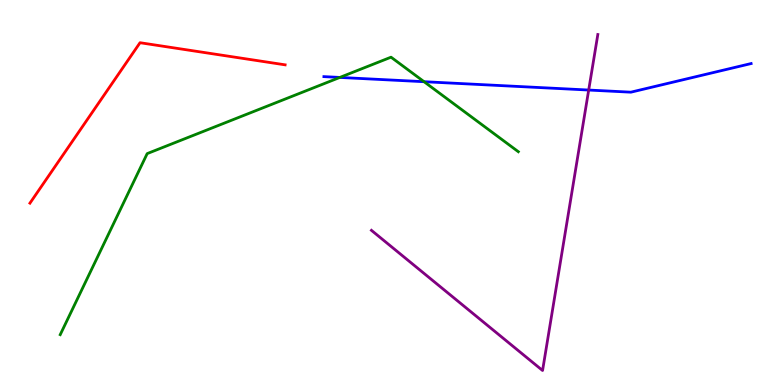[{'lines': ['blue', 'red'], 'intersections': []}, {'lines': ['green', 'red'], 'intersections': []}, {'lines': ['purple', 'red'], 'intersections': []}, {'lines': ['blue', 'green'], 'intersections': [{'x': 4.38, 'y': 7.99}, {'x': 5.47, 'y': 7.88}]}, {'lines': ['blue', 'purple'], 'intersections': [{'x': 7.6, 'y': 7.66}]}, {'lines': ['green', 'purple'], 'intersections': []}]